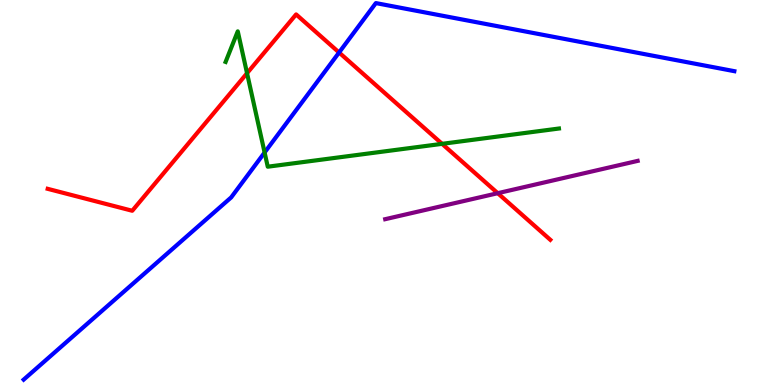[{'lines': ['blue', 'red'], 'intersections': [{'x': 4.38, 'y': 8.64}]}, {'lines': ['green', 'red'], 'intersections': [{'x': 3.19, 'y': 8.1}, {'x': 5.7, 'y': 6.26}]}, {'lines': ['purple', 'red'], 'intersections': [{'x': 6.42, 'y': 4.98}]}, {'lines': ['blue', 'green'], 'intersections': [{'x': 3.41, 'y': 6.04}]}, {'lines': ['blue', 'purple'], 'intersections': []}, {'lines': ['green', 'purple'], 'intersections': []}]